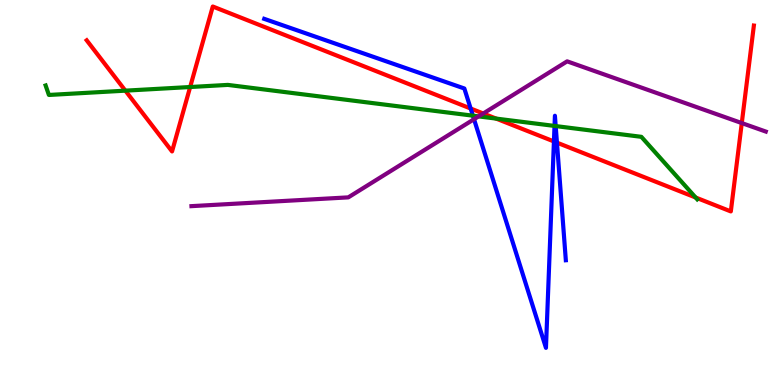[{'lines': ['blue', 'red'], 'intersections': [{'x': 6.07, 'y': 7.18}, {'x': 7.15, 'y': 6.33}, {'x': 7.19, 'y': 6.29}]}, {'lines': ['green', 'red'], 'intersections': [{'x': 1.62, 'y': 7.65}, {'x': 2.45, 'y': 7.74}, {'x': 6.4, 'y': 6.92}, {'x': 8.98, 'y': 4.87}]}, {'lines': ['purple', 'red'], 'intersections': [{'x': 6.24, 'y': 7.05}, {'x': 9.57, 'y': 6.8}]}, {'lines': ['blue', 'green'], 'intersections': [{'x': 6.1, 'y': 7.0}, {'x': 7.16, 'y': 6.73}, {'x': 7.17, 'y': 6.73}]}, {'lines': ['blue', 'purple'], 'intersections': [{'x': 6.12, 'y': 6.9}]}, {'lines': ['green', 'purple'], 'intersections': [{'x': 6.18, 'y': 6.98}]}]